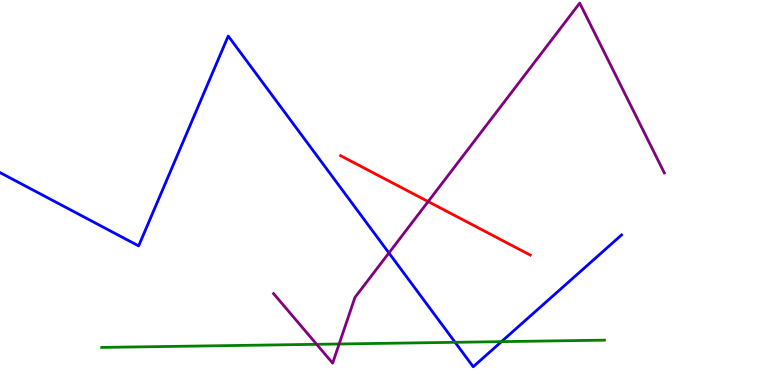[{'lines': ['blue', 'red'], 'intersections': []}, {'lines': ['green', 'red'], 'intersections': []}, {'lines': ['purple', 'red'], 'intersections': [{'x': 5.52, 'y': 4.76}]}, {'lines': ['blue', 'green'], 'intersections': [{'x': 5.87, 'y': 1.11}, {'x': 6.47, 'y': 1.13}]}, {'lines': ['blue', 'purple'], 'intersections': [{'x': 5.02, 'y': 3.43}]}, {'lines': ['green', 'purple'], 'intersections': [{'x': 4.09, 'y': 1.06}, {'x': 4.38, 'y': 1.07}]}]